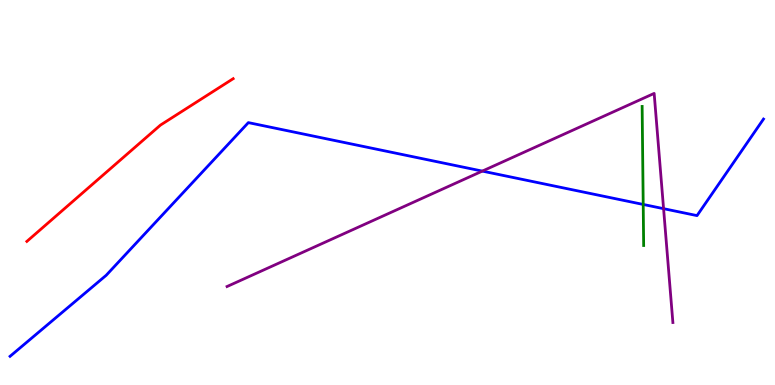[{'lines': ['blue', 'red'], 'intersections': []}, {'lines': ['green', 'red'], 'intersections': []}, {'lines': ['purple', 'red'], 'intersections': []}, {'lines': ['blue', 'green'], 'intersections': [{'x': 8.3, 'y': 4.69}]}, {'lines': ['blue', 'purple'], 'intersections': [{'x': 6.22, 'y': 5.56}, {'x': 8.56, 'y': 4.58}]}, {'lines': ['green', 'purple'], 'intersections': []}]